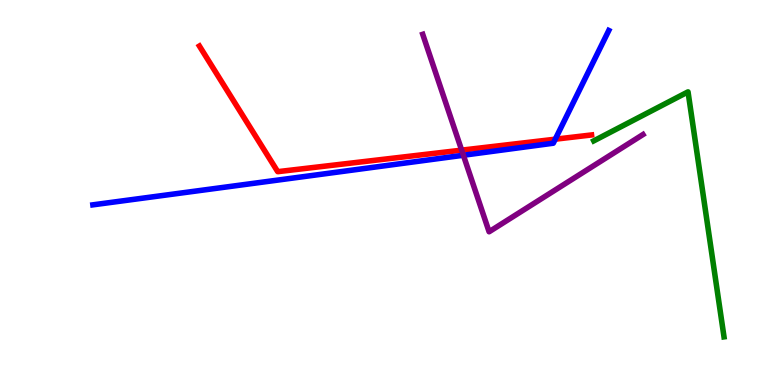[{'lines': ['blue', 'red'], 'intersections': [{'x': 7.16, 'y': 6.38}]}, {'lines': ['green', 'red'], 'intersections': []}, {'lines': ['purple', 'red'], 'intersections': [{'x': 5.96, 'y': 6.1}]}, {'lines': ['blue', 'green'], 'intersections': []}, {'lines': ['blue', 'purple'], 'intersections': [{'x': 5.98, 'y': 5.97}]}, {'lines': ['green', 'purple'], 'intersections': []}]